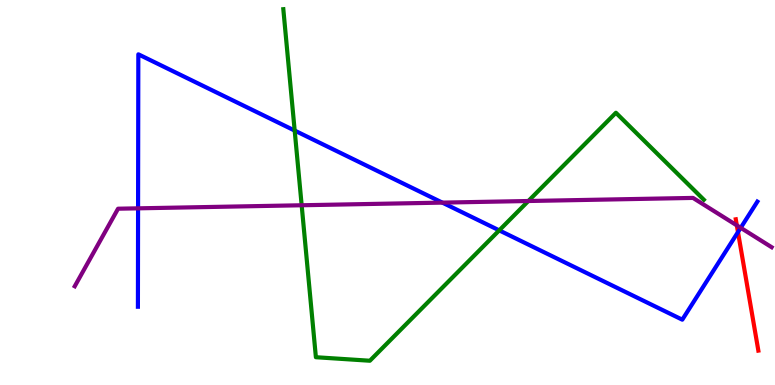[{'lines': ['blue', 'red'], 'intersections': [{'x': 9.52, 'y': 3.97}]}, {'lines': ['green', 'red'], 'intersections': []}, {'lines': ['purple', 'red'], 'intersections': [{'x': 9.51, 'y': 4.15}]}, {'lines': ['blue', 'green'], 'intersections': [{'x': 3.8, 'y': 6.61}, {'x': 6.44, 'y': 4.02}]}, {'lines': ['blue', 'purple'], 'intersections': [{'x': 1.78, 'y': 4.59}, {'x': 5.71, 'y': 4.74}, {'x': 9.56, 'y': 4.08}]}, {'lines': ['green', 'purple'], 'intersections': [{'x': 3.89, 'y': 4.67}, {'x': 6.82, 'y': 4.78}]}]